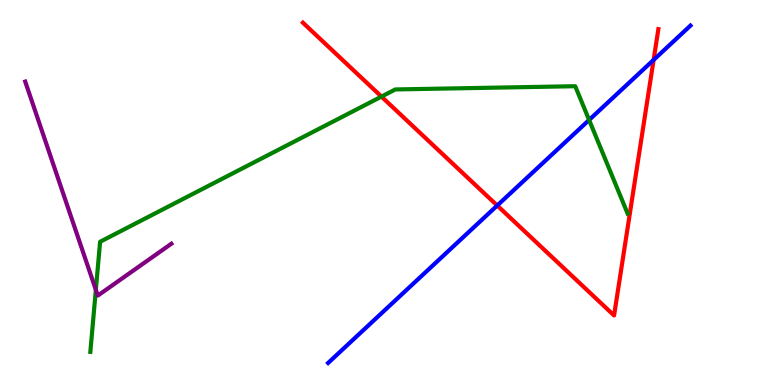[{'lines': ['blue', 'red'], 'intersections': [{'x': 6.42, 'y': 4.66}, {'x': 8.43, 'y': 8.44}]}, {'lines': ['green', 'red'], 'intersections': [{'x': 4.92, 'y': 7.49}]}, {'lines': ['purple', 'red'], 'intersections': []}, {'lines': ['blue', 'green'], 'intersections': [{'x': 7.6, 'y': 6.88}]}, {'lines': ['blue', 'purple'], 'intersections': []}, {'lines': ['green', 'purple'], 'intersections': [{'x': 1.24, 'y': 2.47}]}]